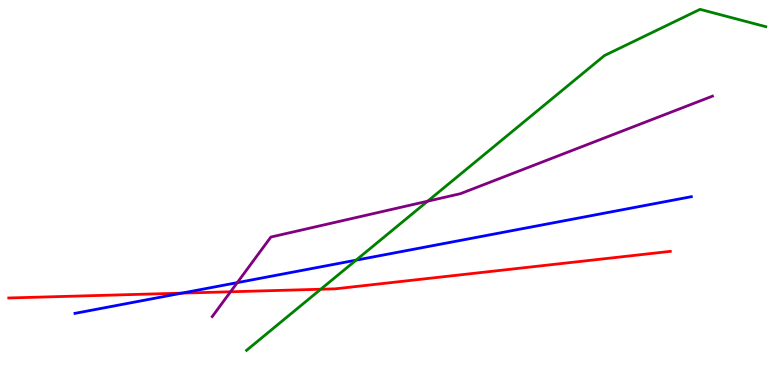[{'lines': ['blue', 'red'], 'intersections': [{'x': 2.35, 'y': 2.39}]}, {'lines': ['green', 'red'], 'intersections': [{'x': 4.14, 'y': 2.49}]}, {'lines': ['purple', 'red'], 'intersections': [{'x': 2.97, 'y': 2.42}]}, {'lines': ['blue', 'green'], 'intersections': [{'x': 4.59, 'y': 3.24}]}, {'lines': ['blue', 'purple'], 'intersections': [{'x': 3.06, 'y': 2.66}]}, {'lines': ['green', 'purple'], 'intersections': [{'x': 5.52, 'y': 4.77}]}]